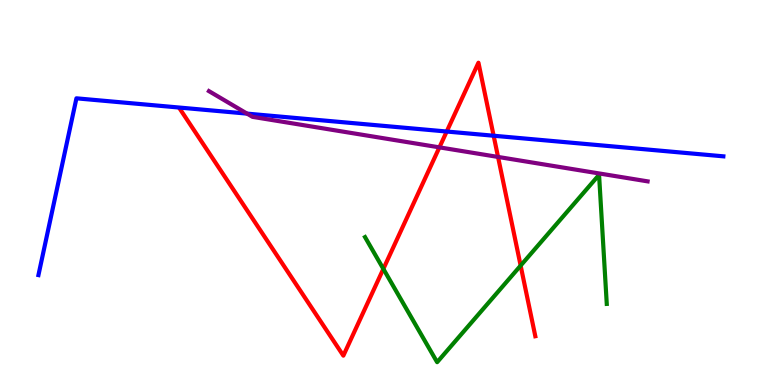[{'lines': ['blue', 'red'], 'intersections': [{'x': 5.76, 'y': 6.58}, {'x': 6.37, 'y': 6.47}]}, {'lines': ['green', 'red'], 'intersections': [{'x': 4.95, 'y': 3.02}, {'x': 6.72, 'y': 3.1}]}, {'lines': ['purple', 'red'], 'intersections': [{'x': 5.67, 'y': 6.17}, {'x': 6.43, 'y': 5.92}]}, {'lines': ['blue', 'green'], 'intersections': []}, {'lines': ['blue', 'purple'], 'intersections': [{'x': 3.19, 'y': 7.05}]}, {'lines': ['green', 'purple'], 'intersections': []}]